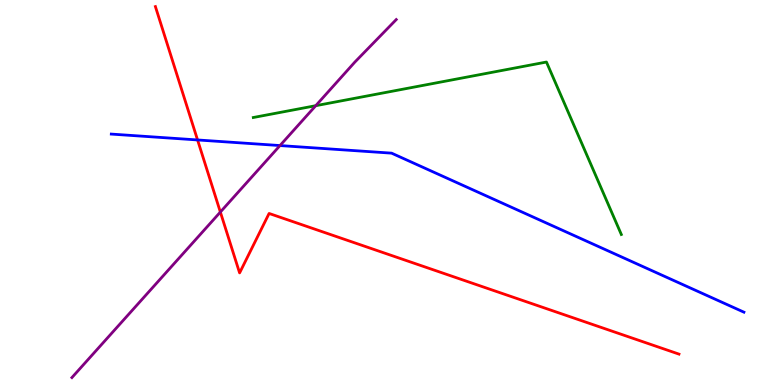[{'lines': ['blue', 'red'], 'intersections': [{'x': 2.55, 'y': 6.36}]}, {'lines': ['green', 'red'], 'intersections': []}, {'lines': ['purple', 'red'], 'intersections': [{'x': 2.84, 'y': 4.49}]}, {'lines': ['blue', 'green'], 'intersections': []}, {'lines': ['blue', 'purple'], 'intersections': [{'x': 3.61, 'y': 6.22}]}, {'lines': ['green', 'purple'], 'intersections': [{'x': 4.07, 'y': 7.25}]}]